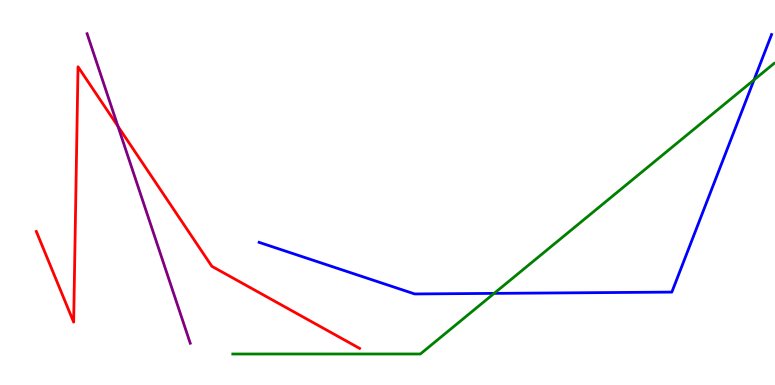[{'lines': ['blue', 'red'], 'intersections': []}, {'lines': ['green', 'red'], 'intersections': []}, {'lines': ['purple', 'red'], 'intersections': [{'x': 1.52, 'y': 6.72}]}, {'lines': ['blue', 'green'], 'intersections': [{'x': 6.38, 'y': 2.38}, {'x': 9.73, 'y': 7.93}]}, {'lines': ['blue', 'purple'], 'intersections': []}, {'lines': ['green', 'purple'], 'intersections': []}]